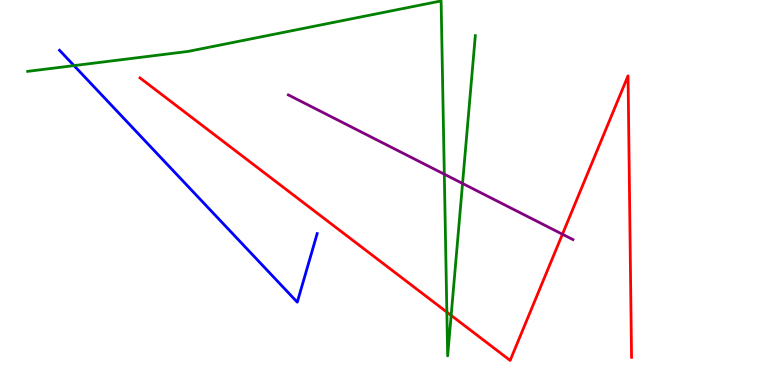[{'lines': ['blue', 'red'], 'intersections': []}, {'lines': ['green', 'red'], 'intersections': [{'x': 5.77, 'y': 1.89}, {'x': 5.82, 'y': 1.81}]}, {'lines': ['purple', 'red'], 'intersections': [{'x': 7.26, 'y': 3.92}]}, {'lines': ['blue', 'green'], 'intersections': [{'x': 0.955, 'y': 8.3}]}, {'lines': ['blue', 'purple'], 'intersections': []}, {'lines': ['green', 'purple'], 'intersections': [{'x': 5.73, 'y': 5.48}, {'x': 5.97, 'y': 5.23}]}]